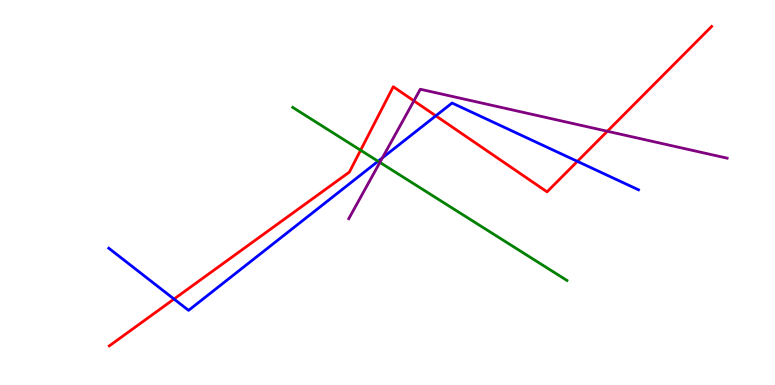[{'lines': ['blue', 'red'], 'intersections': [{'x': 2.25, 'y': 2.23}, {'x': 5.62, 'y': 6.99}, {'x': 7.45, 'y': 5.81}]}, {'lines': ['green', 'red'], 'intersections': [{'x': 4.65, 'y': 6.1}]}, {'lines': ['purple', 'red'], 'intersections': [{'x': 5.34, 'y': 7.38}, {'x': 7.84, 'y': 6.59}]}, {'lines': ['blue', 'green'], 'intersections': [{'x': 4.88, 'y': 5.81}]}, {'lines': ['blue', 'purple'], 'intersections': [{'x': 4.93, 'y': 5.9}]}, {'lines': ['green', 'purple'], 'intersections': [{'x': 4.9, 'y': 5.78}]}]